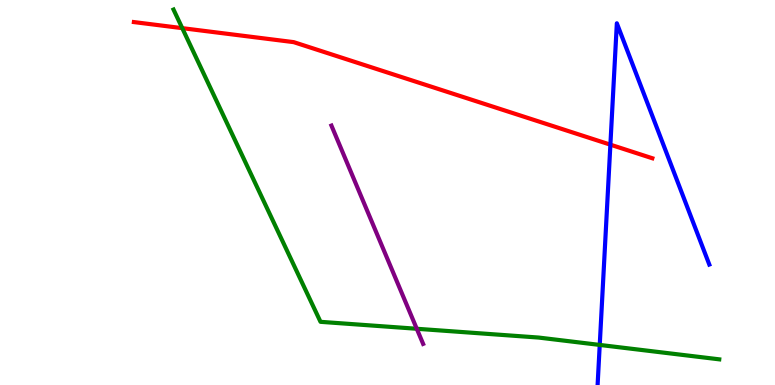[{'lines': ['blue', 'red'], 'intersections': [{'x': 7.88, 'y': 6.24}]}, {'lines': ['green', 'red'], 'intersections': [{'x': 2.35, 'y': 9.27}]}, {'lines': ['purple', 'red'], 'intersections': []}, {'lines': ['blue', 'green'], 'intersections': [{'x': 7.74, 'y': 1.04}]}, {'lines': ['blue', 'purple'], 'intersections': []}, {'lines': ['green', 'purple'], 'intersections': [{'x': 5.38, 'y': 1.46}]}]